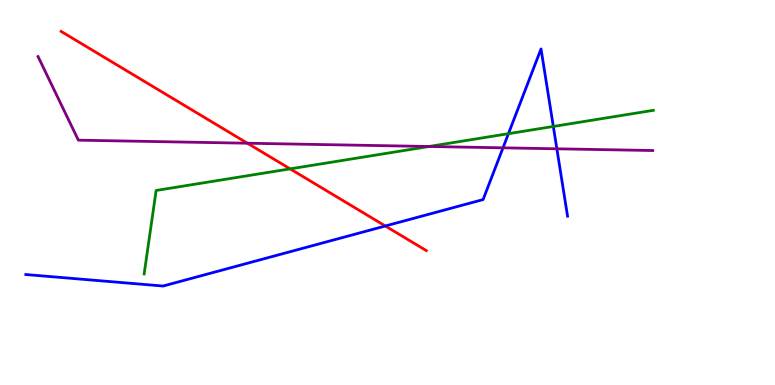[{'lines': ['blue', 'red'], 'intersections': [{'x': 4.97, 'y': 4.13}]}, {'lines': ['green', 'red'], 'intersections': [{'x': 3.74, 'y': 5.61}]}, {'lines': ['purple', 'red'], 'intersections': [{'x': 3.19, 'y': 6.28}]}, {'lines': ['blue', 'green'], 'intersections': [{'x': 6.56, 'y': 6.53}, {'x': 7.14, 'y': 6.72}]}, {'lines': ['blue', 'purple'], 'intersections': [{'x': 6.49, 'y': 6.16}, {'x': 7.19, 'y': 6.14}]}, {'lines': ['green', 'purple'], 'intersections': [{'x': 5.53, 'y': 6.19}]}]